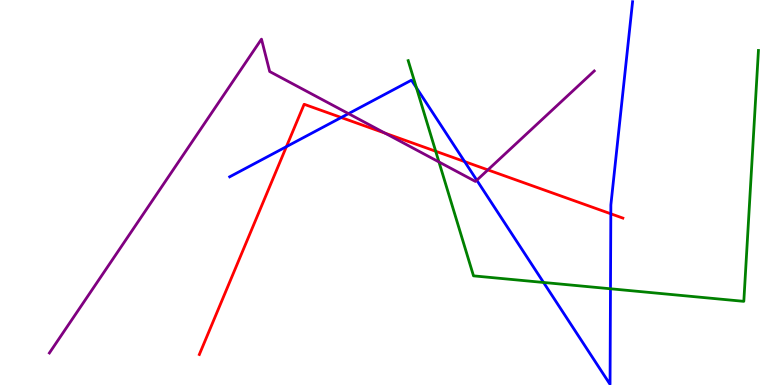[{'lines': ['blue', 'red'], 'intersections': [{'x': 3.7, 'y': 6.19}, {'x': 4.4, 'y': 6.95}, {'x': 6.0, 'y': 5.8}, {'x': 7.88, 'y': 4.45}]}, {'lines': ['green', 'red'], 'intersections': [{'x': 5.62, 'y': 6.07}]}, {'lines': ['purple', 'red'], 'intersections': [{'x': 4.97, 'y': 6.54}, {'x': 6.3, 'y': 5.59}]}, {'lines': ['blue', 'green'], 'intersections': [{'x': 5.37, 'y': 7.72}, {'x': 7.01, 'y': 2.66}, {'x': 7.88, 'y': 2.5}]}, {'lines': ['blue', 'purple'], 'intersections': [{'x': 4.5, 'y': 7.05}, {'x': 6.15, 'y': 5.32}]}, {'lines': ['green', 'purple'], 'intersections': [{'x': 5.66, 'y': 5.79}]}]